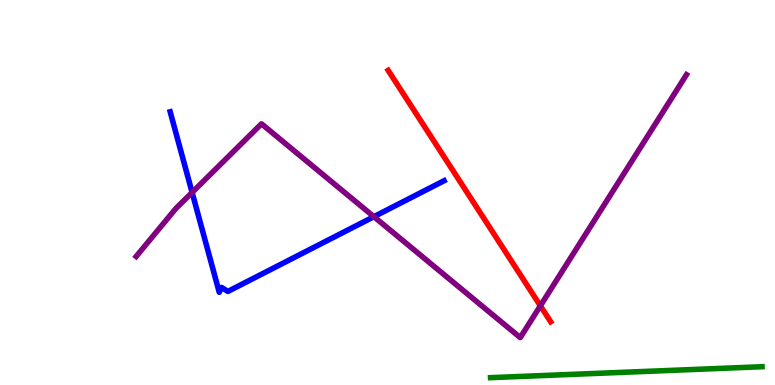[{'lines': ['blue', 'red'], 'intersections': []}, {'lines': ['green', 'red'], 'intersections': []}, {'lines': ['purple', 'red'], 'intersections': [{'x': 6.97, 'y': 2.06}]}, {'lines': ['blue', 'green'], 'intersections': []}, {'lines': ['blue', 'purple'], 'intersections': [{'x': 2.48, 'y': 5.0}, {'x': 4.82, 'y': 4.37}]}, {'lines': ['green', 'purple'], 'intersections': []}]